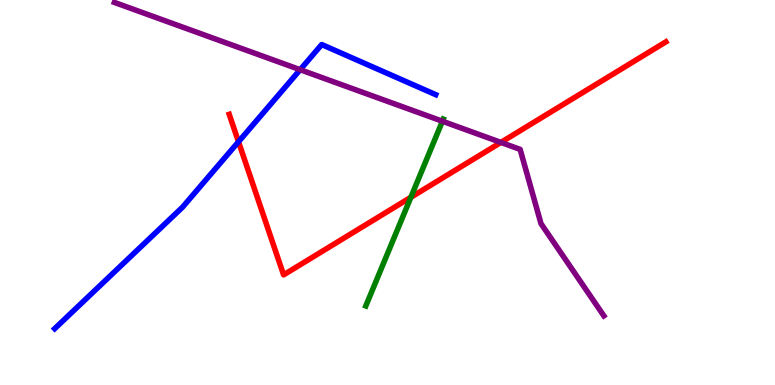[{'lines': ['blue', 'red'], 'intersections': [{'x': 3.08, 'y': 6.32}]}, {'lines': ['green', 'red'], 'intersections': [{'x': 5.3, 'y': 4.88}]}, {'lines': ['purple', 'red'], 'intersections': [{'x': 6.46, 'y': 6.3}]}, {'lines': ['blue', 'green'], 'intersections': []}, {'lines': ['blue', 'purple'], 'intersections': [{'x': 3.87, 'y': 8.19}]}, {'lines': ['green', 'purple'], 'intersections': [{'x': 5.71, 'y': 6.85}]}]